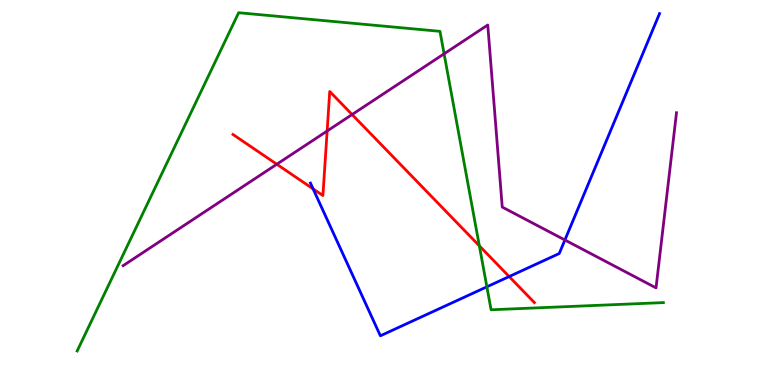[{'lines': ['blue', 'red'], 'intersections': [{'x': 4.04, 'y': 5.09}, {'x': 6.57, 'y': 2.82}]}, {'lines': ['green', 'red'], 'intersections': [{'x': 6.19, 'y': 3.62}]}, {'lines': ['purple', 'red'], 'intersections': [{'x': 3.57, 'y': 5.73}, {'x': 4.22, 'y': 6.6}, {'x': 4.54, 'y': 7.02}]}, {'lines': ['blue', 'green'], 'intersections': [{'x': 6.28, 'y': 2.55}]}, {'lines': ['blue', 'purple'], 'intersections': [{'x': 7.29, 'y': 3.77}]}, {'lines': ['green', 'purple'], 'intersections': [{'x': 5.73, 'y': 8.6}]}]